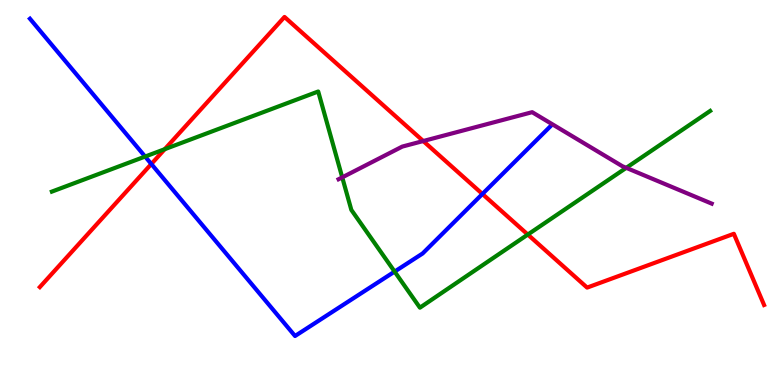[{'lines': ['blue', 'red'], 'intersections': [{'x': 1.95, 'y': 5.74}, {'x': 6.22, 'y': 4.96}]}, {'lines': ['green', 'red'], 'intersections': [{'x': 2.13, 'y': 6.13}, {'x': 6.81, 'y': 3.91}]}, {'lines': ['purple', 'red'], 'intersections': [{'x': 5.46, 'y': 6.34}]}, {'lines': ['blue', 'green'], 'intersections': [{'x': 1.87, 'y': 5.93}, {'x': 5.09, 'y': 2.95}]}, {'lines': ['blue', 'purple'], 'intersections': []}, {'lines': ['green', 'purple'], 'intersections': [{'x': 4.42, 'y': 5.39}, {'x': 8.08, 'y': 5.64}]}]